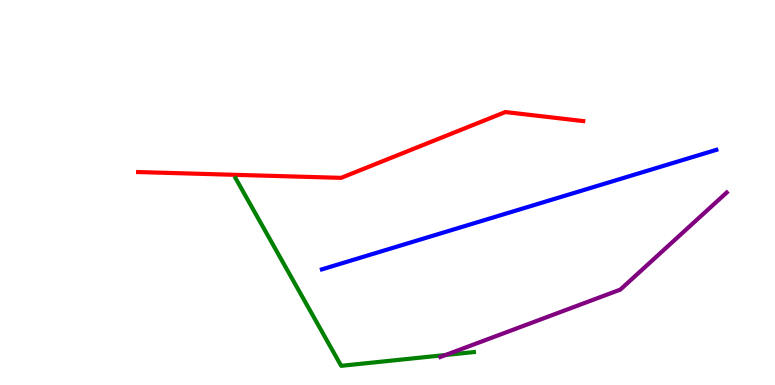[{'lines': ['blue', 'red'], 'intersections': []}, {'lines': ['green', 'red'], 'intersections': []}, {'lines': ['purple', 'red'], 'intersections': []}, {'lines': ['blue', 'green'], 'intersections': []}, {'lines': ['blue', 'purple'], 'intersections': []}, {'lines': ['green', 'purple'], 'intersections': [{'x': 5.75, 'y': 0.779}]}]